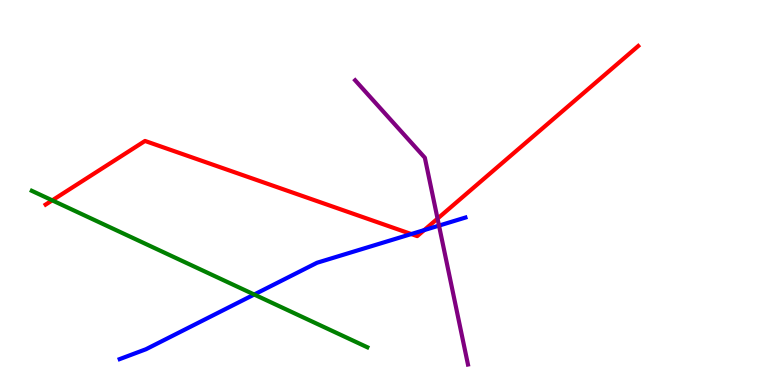[{'lines': ['blue', 'red'], 'intersections': [{'x': 5.31, 'y': 3.92}, {'x': 5.47, 'y': 4.02}]}, {'lines': ['green', 'red'], 'intersections': [{'x': 0.674, 'y': 4.8}]}, {'lines': ['purple', 'red'], 'intersections': [{'x': 5.65, 'y': 4.32}]}, {'lines': ['blue', 'green'], 'intersections': [{'x': 3.28, 'y': 2.35}]}, {'lines': ['blue', 'purple'], 'intersections': [{'x': 5.66, 'y': 4.14}]}, {'lines': ['green', 'purple'], 'intersections': []}]